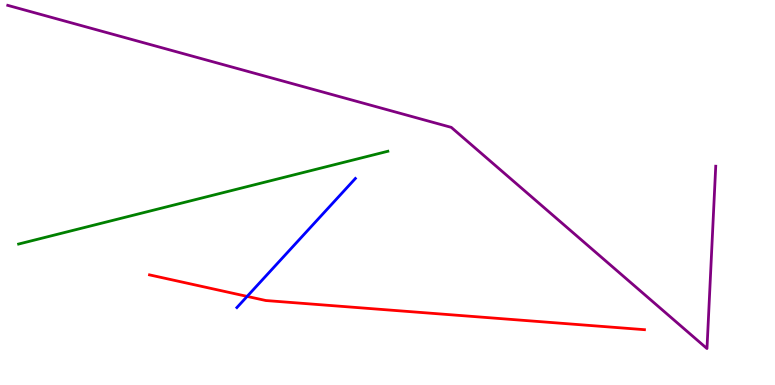[{'lines': ['blue', 'red'], 'intersections': [{'x': 3.19, 'y': 2.3}]}, {'lines': ['green', 'red'], 'intersections': []}, {'lines': ['purple', 'red'], 'intersections': []}, {'lines': ['blue', 'green'], 'intersections': []}, {'lines': ['blue', 'purple'], 'intersections': []}, {'lines': ['green', 'purple'], 'intersections': []}]